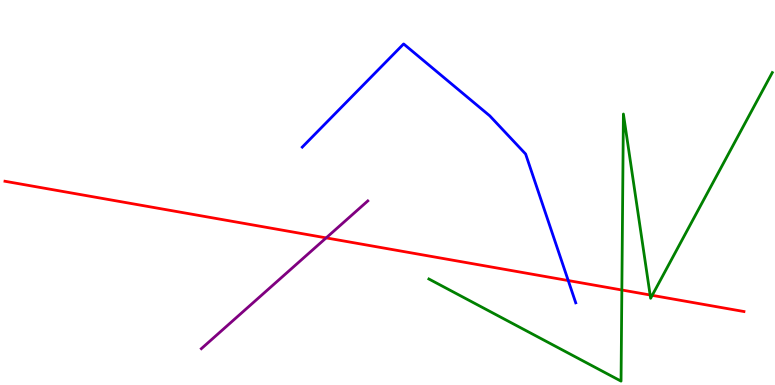[{'lines': ['blue', 'red'], 'intersections': [{'x': 7.33, 'y': 2.71}]}, {'lines': ['green', 'red'], 'intersections': [{'x': 8.02, 'y': 2.47}, {'x': 8.39, 'y': 2.34}, {'x': 8.42, 'y': 2.33}]}, {'lines': ['purple', 'red'], 'intersections': [{'x': 4.21, 'y': 3.82}]}, {'lines': ['blue', 'green'], 'intersections': []}, {'lines': ['blue', 'purple'], 'intersections': []}, {'lines': ['green', 'purple'], 'intersections': []}]